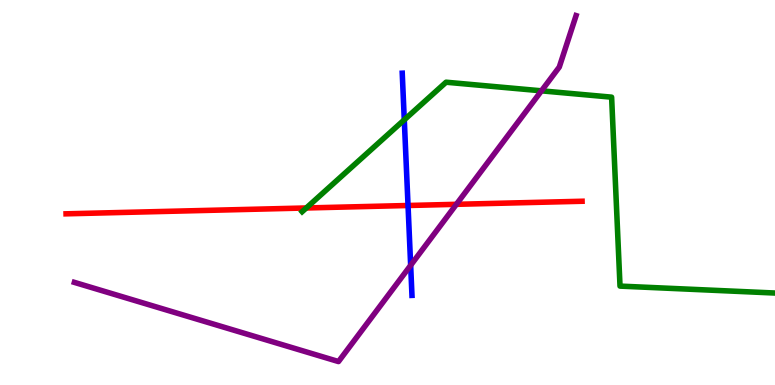[{'lines': ['blue', 'red'], 'intersections': [{'x': 5.26, 'y': 4.66}]}, {'lines': ['green', 'red'], 'intersections': [{'x': 3.95, 'y': 4.6}]}, {'lines': ['purple', 'red'], 'intersections': [{'x': 5.89, 'y': 4.69}]}, {'lines': ['blue', 'green'], 'intersections': [{'x': 5.22, 'y': 6.89}]}, {'lines': ['blue', 'purple'], 'intersections': [{'x': 5.3, 'y': 3.11}]}, {'lines': ['green', 'purple'], 'intersections': [{'x': 6.99, 'y': 7.64}]}]